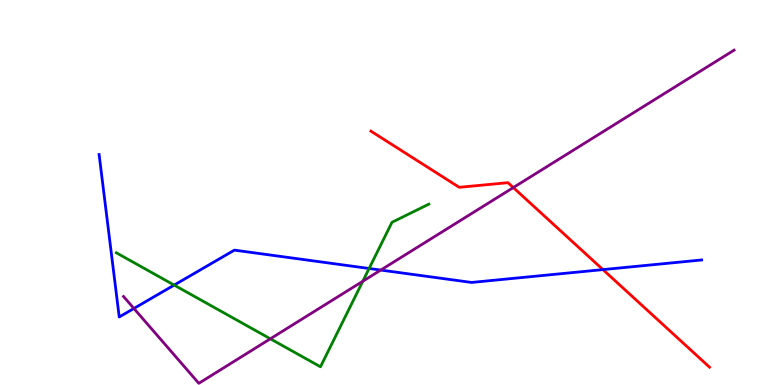[{'lines': ['blue', 'red'], 'intersections': [{'x': 7.78, 'y': 3.0}]}, {'lines': ['green', 'red'], 'intersections': []}, {'lines': ['purple', 'red'], 'intersections': [{'x': 6.62, 'y': 5.13}]}, {'lines': ['blue', 'green'], 'intersections': [{'x': 2.25, 'y': 2.6}, {'x': 4.76, 'y': 3.03}]}, {'lines': ['blue', 'purple'], 'intersections': [{'x': 1.73, 'y': 1.99}, {'x': 4.91, 'y': 2.99}]}, {'lines': ['green', 'purple'], 'intersections': [{'x': 3.49, 'y': 1.2}, {'x': 4.68, 'y': 2.69}]}]